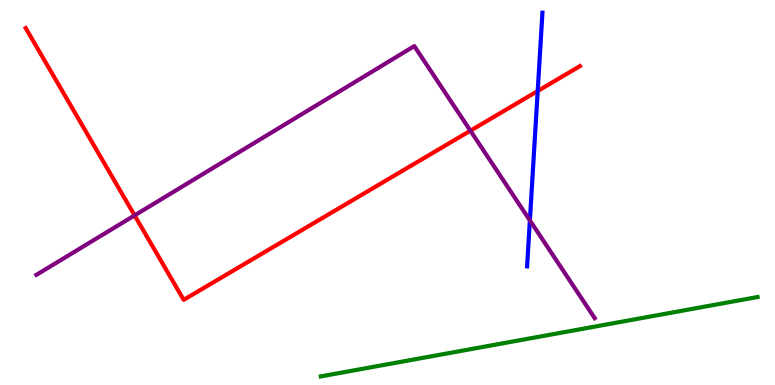[{'lines': ['blue', 'red'], 'intersections': [{'x': 6.94, 'y': 7.64}]}, {'lines': ['green', 'red'], 'intersections': []}, {'lines': ['purple', 'red'], 'intersections': [{'x': 1.74, 'y': 4.41}, {'x': 6.07, 'y': 6.6}]}, {'lines': ['blue', 'green'], 'intersections': []}, {'lines': ['blue', 'purple'], 'intersections': [{'x': 6.84, 'y': 4.28}]}, {'lines': ['green', 'purple'], 'intersections': []}]